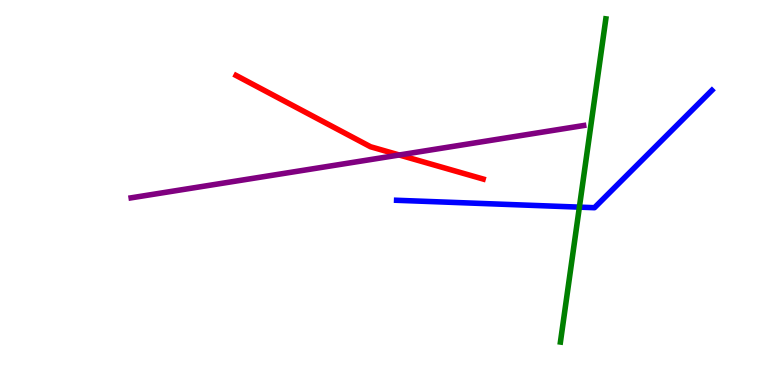[{'lines': ['blue', 'red'], 'intersections': []}, {'lines': ['green', 'red'], 'intersections': []}, {'lines': ['purple', 'red'], 'intersections': [{'x': 5.15, 'y': 5.97}]}, {'lines': ['blue', 'green'], 'intersections': [{'x': 7.48, 'y': 4.62}]}, {'lines': ['blue', 'purple'], 'intersections': []}, {'lines': ['green', 'purple'], 'intersections': []}]